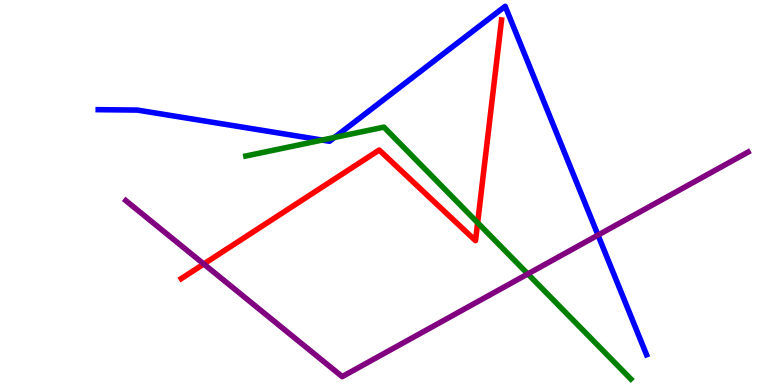[{'lines': ['blue', 'red'], 'intersections': []}, {'lines': ['green', 'red'], 'intersections': [{'x': 6.16, 'y': 4.21}]}, {'lines': ['purple', 'red'], 'intersections': [{'x': 2.63, 'y': 3.14}]}, {'lines': ['blue', 'green'], 'intersections': [{'x': 4.16, 'y': 6.36}, {'x': 4.32, 'y': 6.43}]}, {'lines': ['blue', 'purple'], 'intersections': [{'x': 7.72, 'y': 3.89}]}, {'lines': ['green', 'purple'], 'intersections': [{'x': 6.81, 'y': 2.88}]}]